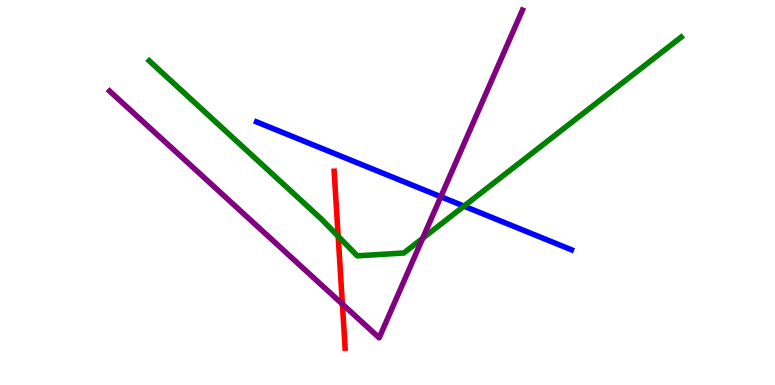[{'lines': ['blue', 'red'], 'intersections': []}, {'lines': ['green', 'red'], 'intersections': [{'x': 4.36, 'y': 3.86}]}, {'lines': ['purple', 'red'], 'intersections': [{'x': 4.42, 'y': 2.1}]}, {'lines': ['blue', 'green'], 'intersections': [{'x': 5.99, 'y': 4.65}]}, {'lines': ['blue', 'purple'], 'intersections': [{'x': 5.69, 'y': 4.89}]}, {'lines': ['green', 'purple'], 'intersections': [{'x': 5.45, 'y': 3.81}]}]